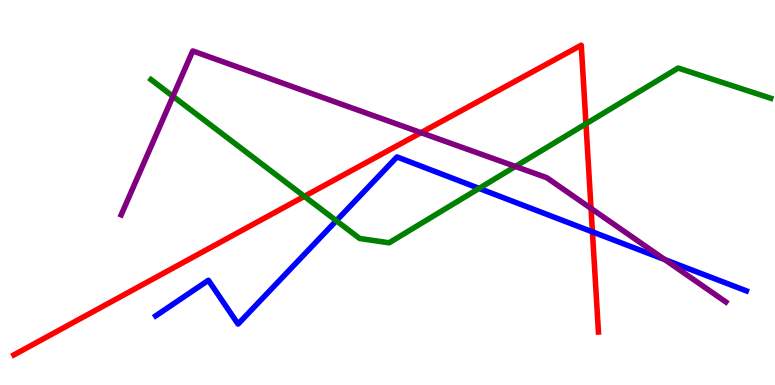[{'lines': ['blue', 'red'], 'intersections': [{'x': 7.64, 'y': 3.98}]}, {'lines': ['green', 'red'], 'intersections': [{'x': 3.93, 'y': 4.9}, {'x': 7.56, 'y': 6.78}]}, {'lines': ['purple', 'red'], 'intersections': [{'x': 5.43, 'y': 6.55}, {'x': 7.63, 'y': 4.59}]}, {'lines': ['blue', 'green'], 'intersections': [{'x': 4.34, 'y': 4.27}, {'x': 6.18, 'y': 5.11}]}, {'lines': ['blue', 'purple'], 'intersections': [{'x': 8.58, 'y': 3.26}]}, {'lines': ['green', 'purple'], 'intersections': [{'x': 2.23, 'y': 7.5}, {'x': 6.65, 'y': 5.68}]}]